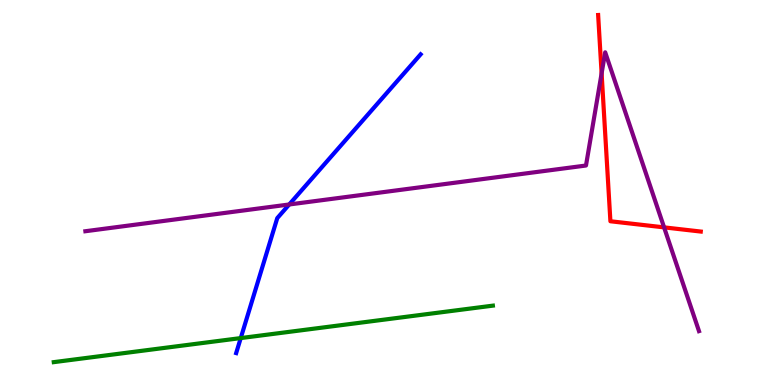[{'lines': ['blue', 'red'], 'intersections': []}, {'lines': ['green', 'red'], 'intersections': []}, {'lines': ['purple', 'red'], 'intersections': [{'x': 7.76, 'y': 8.09}, {'x': 8.57, 'y': 4.09}]}, {'lines': ['blue', 'green'], 'intersections': [{'x': 3.11, 'y': 1.22}]}, {'lines': ['blue', 'purple'], 'intersections': [{'x': 3.73, 'y': 4.69}]}, {'lines': ['green', 'purple'], 'intersections': []}]